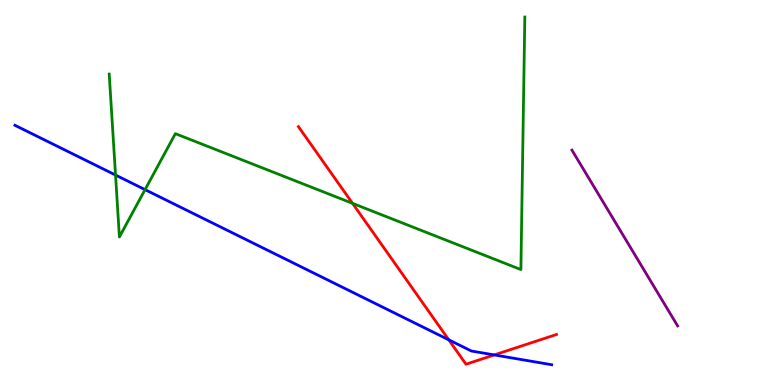[{'lines': ['blue', 'red'], 'intersections': [{'x': 5.79, 'y': 1.17}, {'x': 6.38, 'y': 0.781}]}, {'lines': ['green', 'red'], 'intersections': [{'x': 4.55, 'y': 4.72}]}, {'lines': ['purple', 'red'], 'intersections': []}, {'lines': ['blue', 'green'], 'intersections': [{'x': 1.49, 'y': 5.45}, {'x': 1.87, 'y': 5.07}]}, {'lines': ['blue', 'purple'], 'intersections': []}, {'lines': ['green', 'purple'], 'intersections': []}]